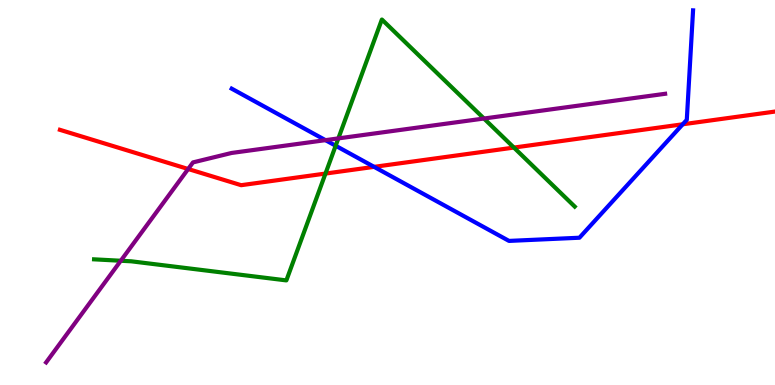[{'lines': ['blue', 'red'], 'intersections': [{'x': 4.83, 'y': 5.67}, {'x': 8.81, 'y': 6.77}]}, {'lines': ['green', 'red'], 'intersections': [{'x': 4.2, 'y': 5.49}, {'x': 6.63, 'y': 6.17}]}, {'lines': ['purple', 'red'], 'intersections': [{'x': 2.43, 'y': 5.61}]}, {'lines': ['blue', 'green'], 'intersections': [{'x': 4.33, 'y': 6.21}]}, {'lines': ['blue', 'purple'], 'intersections': [{'x': 4.2, 'y': 6.36}]}, {'lines': ['green', 'purple'], 'intersections': [{'x': 1.56, 'y': 3.23}, {'x': 4.37, 'y': 6.41}, {'x': 6.24, 'y': 6.92}]}]